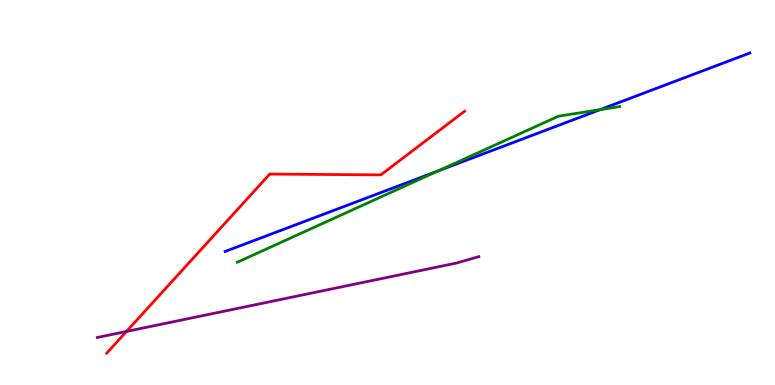[{'lines': ['blue', 'red'], 'intersections': []}, {'lines': ['green', 'red'], 'intersections': []}, {'lines': ['purple', 'red'], 'intersections': [{'x': 1.63, 'y': 1.39}]}, {'lines': ['blue', 'green'], 'intersections': [{'x': 5.65, 'y': 5.56}, {'x': 7.74, 'y': 7.15}]}, {'lines': ['blue', 'purple'], 'intersections': []}, {'lines': ['green', 'purple'], 'intersections': []}]